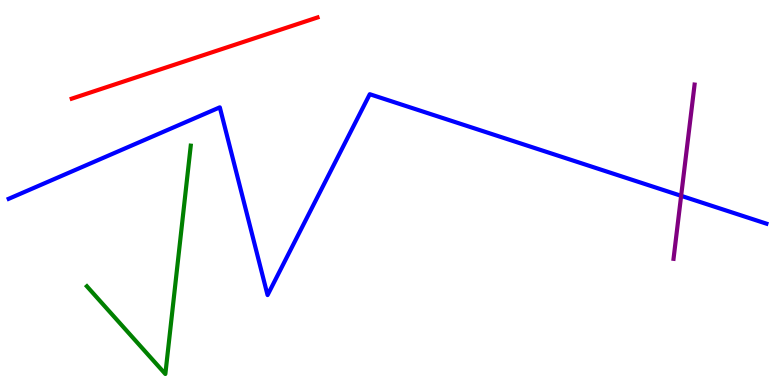[{'lines': ['blue', 'red'], 'intersections': []}, {'lines': ['green', 'red'], 'intersections': []}, {'lines': ['purple', 'red'], 'intersections': []}, {'lines': ['blue', 'green'], 'intersections': []}, {'lines': ['blue', 'purple'], 'intersections': [{'x': 8.79, 'y': 4.91}]}, {'lines': ['green', 'purple'], 'intersections': []}]